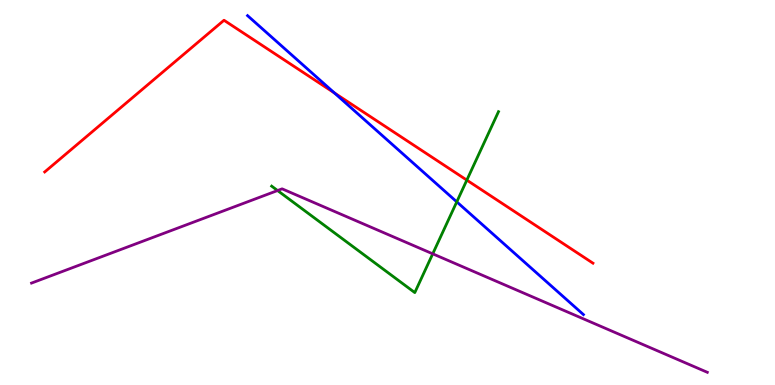[{'lines': ['blue', 'red'], 'intersections': [{'x': 4.32, 'y': 7.59}]}, {'lines': ['green', 'red'], 'intersections': [{'x': 6.02, 'y': 5.32}]}, {'lines': ['purple', 'red'], 'intersections': []}, {'lines': ['blue', 'green'], 'intersections': [{'x': 5.89, 'y': 4.76}]}, {'lines': ['blue', 'purple'], 'intersections': []}, {'lines': ['green', 'purple'], 'intersections': [{'x': 3.58, 'y': 5.05}, {'x': 5.58, 'y': 3.41}]}]